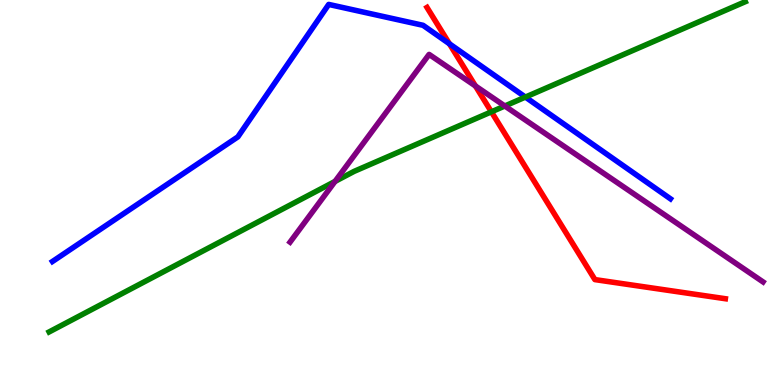[{'lines': ['blue', 'red'], 'intersections': [{'x': 5.8, 'y': 8.86}]}, {'lines': ['green', 'red'], 'intersections': [{'x': 6.34, 'y': 7.1}]}, {'lines': ['purple', 'red'], 'intersections': [{'x': 6.13, 'y': 7.77}]}, {'lines': ['blue', 'green'], 'intersections': [{'x': 6.78, 'y': 7.48}]}, {'lines': ['blue', 'purple'], 'intersections': []}, {'lines': ['green', 'purple'], 'intersections': [{'x': 4.32, 'y': 5.29}, {'x': 6.51, 'y': 7.25}]}]